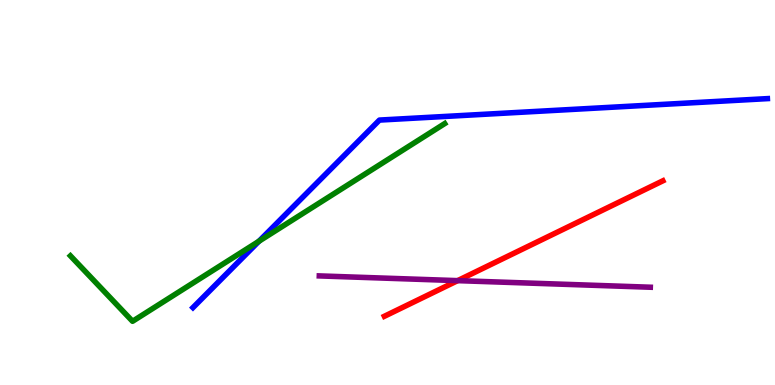[{'lines': ['blue', 'red'], 'intersections': []}, {'lines': ['green', 'red'], 'intersections': []}, {'lines': ['purple', 'red'], 'intersections': [{'x': 5.91, 'y': 2.71}]}, {'lines': ['blue', 'green'], 'intersections': [{'x': 3.34, 'y': 3.73}]}, {'lines': ['blue', 'purple'], 'intersections': []}, {'lines': ['green', 'purple'], 'intersections': []}]